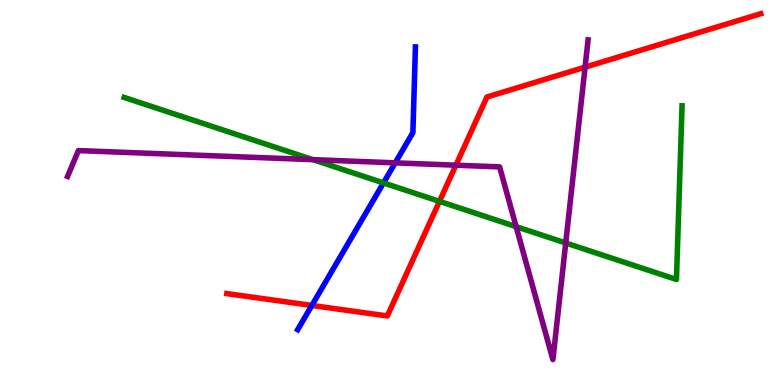[{'lines': ['blue', 'red'], 'intersections': [{'x': 4.02, 'y': 2.07}]}, {'lines': ['green', 'red'], 'intersections': [{'x': 5.67, 'y': 4.77}]}, {'lines': ['purple', 'red'], 'intersections': [{'x': 5.88, 'y': 5.71}, {'x': 7.55, 'y': 8.26}]}, {'lines': ['blue', 'green'], 'intersections': [{'x': 4.95, 'y': 5.25}]}, {'lines': ['blue', 'purple'], 'intersections': [{'x': 5.1, 'y': 5.77}]}, {'lines': ['green', 'purple'], 'intersections': [{'x': 4.04, 'y': 5.85}, {'x': 6.66, 'y': 4.11}, {'x': 7.3, 'y': 3.69}]}]